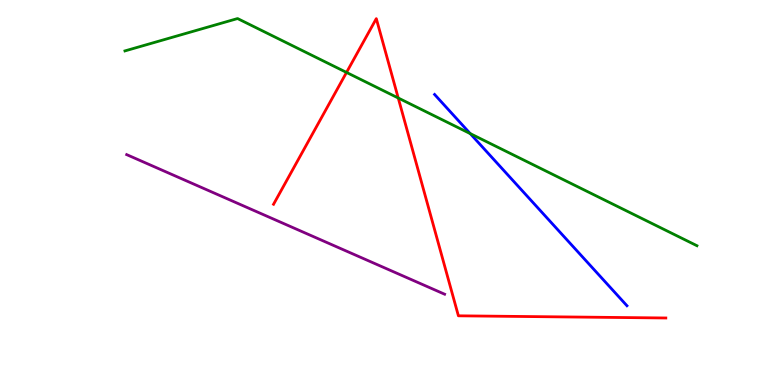[{'lines': ['blue', 'red'], 'intersections': []}, {'lines': ['green', 'red'], 'intersections': [{'x': 4.47, 'y': 8.12}, {'x': 5.14, 'y': 7.45}]}, {'lines': ['purple', 'red'], 'intersections': []}, {'lines': ['blue', 'green'], 'intersections': [{'x': 6.07, 'y': 6.53}]}, {'lines': ['blue', 'purple'], 'intersections': []}, {'lines': ['green', 'purple'], 'intersections': []}]